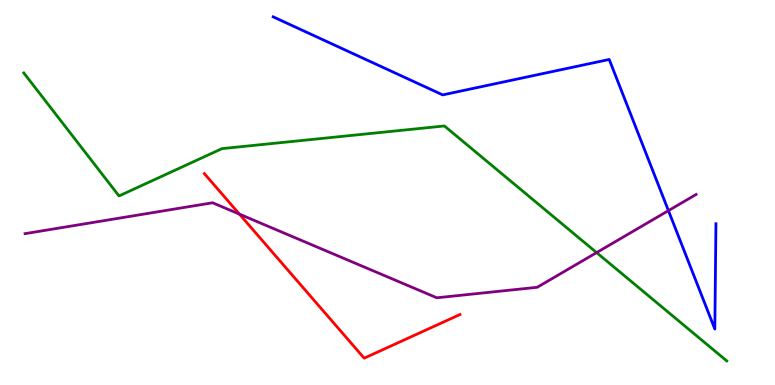[{'lines': ['blue', 'red'], 'intersections': []}, {'lines': ['green', 'red'], 'intersections': []}, {'lines': ['purple', 'red'], 'intersections': [{'x': 3.09, 'y': 4.44}]}, {'lines': ['blue', 'green'], 'intersections': []}, {'lines': ['blue', 'purple'], 'intersections': [{'x': 8.63, 'y': 4.53}]}, {'lines': ['green', 'purple'], 'intersections': [{'x': 7.7, 'y': 3.44}]}]